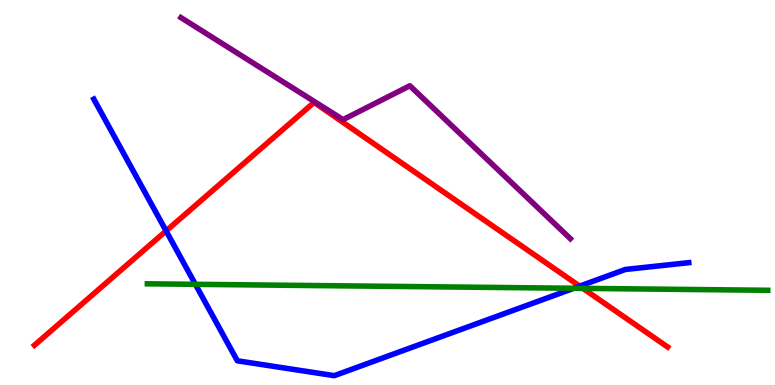[{'lines': ['blue', 'red'], 'intersections': [{'x': 2.14, 'y': 4.0}, {'x': 7.48, 'y': 2.57}]}, {'lines': ['green', 'red'], 'intersections': [{'x': 7.52, 'y': 2.51}]}, {'lines': ['purple', 'red'], 'intersections': []}, {'lines': ['blue', 'green'], 'intersections': [{'x': 2.52, 'y': 2.62}, {'x': 7.4, 'y': 2.51}]}, {'lines': ['blue', 'purple'], 'intersections': []}, {'lines': ['green', 'purple'], 'intersections': []}]